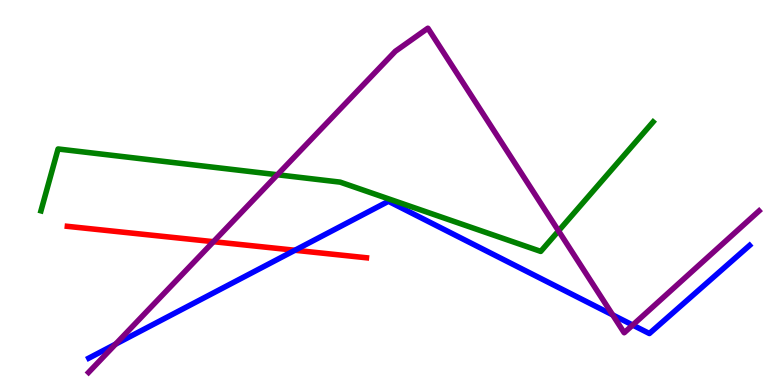[{'lines': ['blue', 'red'], 'intersections': [{'x': 3.81, 'y': 3.5}]}, {'lines': ['green', 'red'], 'intersections': []}, {'lines': ['purple', 'red'], 'intersections': [{'x': 2.75, 'y': 3.72}]}, {'lines': ['blue', 'green'], 'intersections': []}, {'lines': ['blue', 'purple'], 'intersections': [{'x': 1.49, 'y': 1.06}, {'x': 7.91, 'y': 1.82}, {'x': 8.16, 'y': 1.56}]}, {'lines': ['green', 'purple'], 'intersections': [{'x': 3.58, 'y': 5.46}, {'x': 7.21, 'y': 4.0}]}]